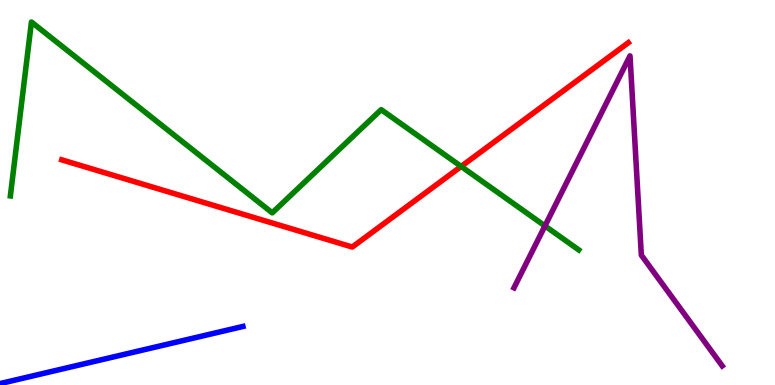[{'lines': ['blue', 'red'], 'intersections': []}, {'lines': ['green', 'red'], 'intersections': [{'x': 5.95, 'y': 5.68}]}, {'lines': ['purple', 'red'], 'intersections': []}, {'lines': ['blue', 'green'], 'intersections': []}, {'lines': ['blue', 'purple'], 'intersections': []}, {'lines': ['green', 'purple'], 'intersections': [{'x': 7.03, 'y': 4.13}]}]